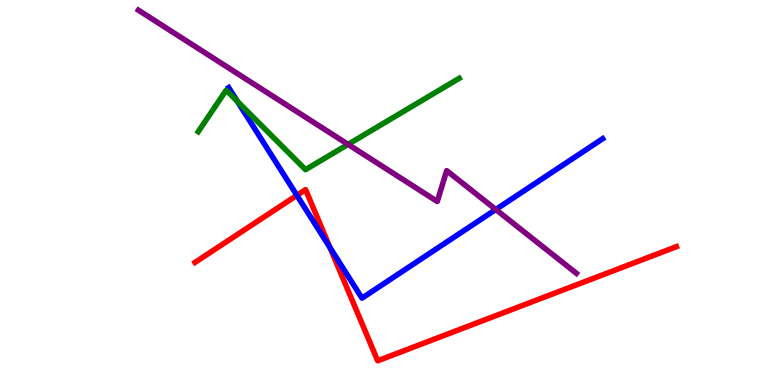[{'lines': ['blue', 'red'], 'intersections': [{'x': 3.83, 'y': 4.93}, {'x': 4.26, 'y': 3.57}]}, {'lines': ['green', 'red'], 'intersections': []}, {'lines': ['purple', 'red'], 'intersections': []}, {'lines': ['blue', 'green'], 'intersections': [{'x': 3.06, 'y': 7.37}]}, {'lines': ['blue', 'purple'], 'intersections': [{'x': 6.4, 'y': 4.56}]}, {'lines': ['green', 'purple'], 'intersections': [{'x': 4.49, 'y': 6.25}]}]